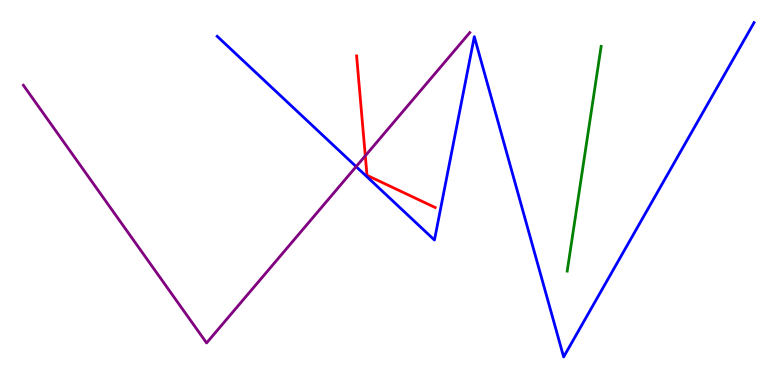[{'lines': ['blue', 'red'], 'intersections': []}, {'lines': ['green', 'red'], 'intersections': []}, {'lines': ['purple', 'red'], 'intersections': [{'x': 4.71, 'y': 5.95}]}, {'lines': ['blue', 'green'], 'intersections': []}, {'lines': ['blue', 'purple'], 'intersections': [{'x': 4.6, 'y': 5.67}]}, {'lines': ['green', 'purple'], 'intersections': []}]